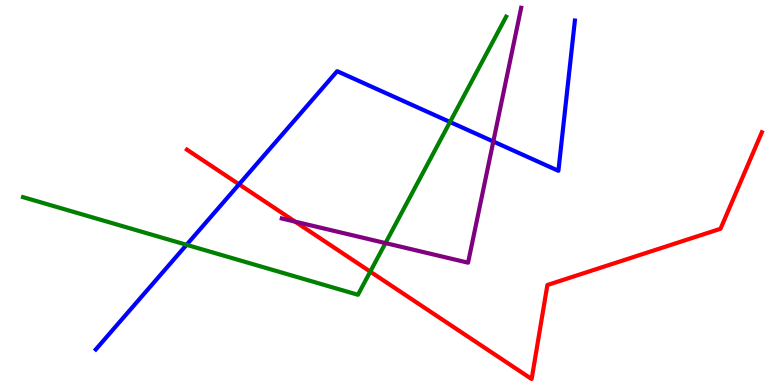[{'lines': ['blue', 'red'], 'intersections': [{'x': 3.08, 'y': 5.21}]}, {'lines': ['green', 'red'], 'intersections': [{'x': 4.78, 'y': 2.94}]}, {'lines': ['purple', 'red'], 'intersections': [{'x': 3.81, 'y': 4.24}]}, {'lines': ['blue', 'green'], 'intersections': [{'x': 2.41, 'y': 3.64}, {'x': 5.81, 'y': 6.83}]}, {'lines': ['blue', 'purple'], 'intersections': [{'x': 6.37, 'y': 6.32}]}, {'lines': ['green', 'purple'], 'intersections': [{'x': 4.97, 'y': 3.69}]}]